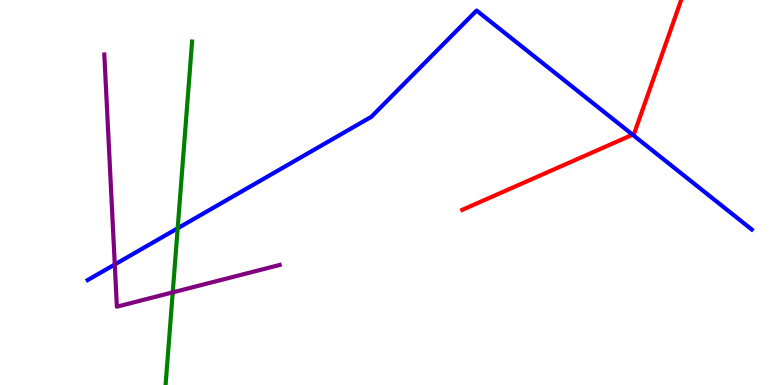[{'lines': ['blue', 'red'], 'intersections': [{'x': 8.16, 'y': 6.5}]}, {'lines': ['green', 'red'], 'intersections': []}, {'lines': ['purple', 'red'], 'intersections': []}, {'lines': ['blue', 'green'], 'intersections': [{'x': 2.29, 'y': 4.07}]}, {'lines': ['blue', 'purple'], 'intersections': [{'x': 1.48, 'y': 3.13}]}, {'lines': ['green', 'purple'], 'intersections': [{'x': 2.23, 'y': 2.41}]}]